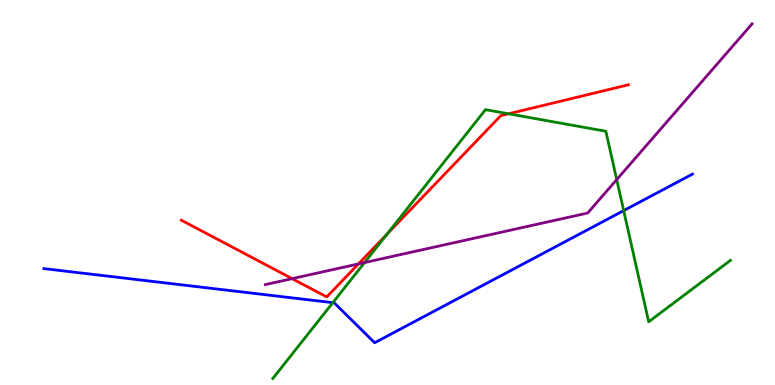[{'lines': ['blue', 'red'], 'intersections': []}, {'lines': ['green', 'red'], 'intersections': [{'x': 4.99, 'y': 3.92}, {'x': 6.56, 'y': 7.04}]}, {'lines': ['purple', 'red'], 'intersections': [{'x': 3.77, 'y': 2.76}, {'x': 4.62, 'y': 3.14}]}, {'lines': ['blue', 'green'], 'intersections': [{'x': 4.29, 'y': 2.14}, {'x': 8.05, 'y': 4.53}]}, {'lines': ['blue', 'purple'], 'intersections': []}, {'lines': ['green', 'purple'], 'intersections': [{'x': 4.7, 'y': 3.18}, {'x': 7.96, 'y': 5.33}]}]